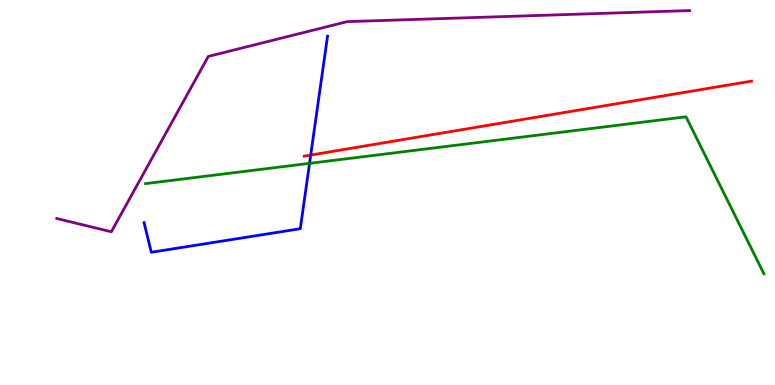[{'lines': ['blue', 'red'], 'intersections': [{'x': 4.01, 'y': 5.97}]}, {'lines': ['green', 'red'], 'intersections': []}, {'lines': ['purple', 'red'], 'intersections': []}, {'lines': ['blue', 'green'], 'intersections': [{'x': 3.99, 'y': 5.76}]}, {'lines': ['blue', 'purple'], 'intersections': []}, {'lines': ['green', 'purple'], 'intersections': []}]